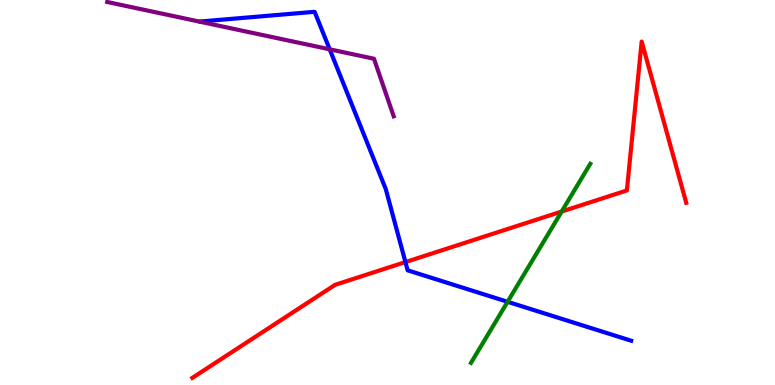[{'lines': ['blue', 'red'], 'intersections': [{'x': 5.23, 'y': 3.19}]}, {'lines': ['green', 'red'], 'intersections': [{'x': 7.25, 'y': 4.51}]}, {'lines': ['purple', 'red'], 'intersections': []}, {'lines': ['blue', 'green'], 'intersections': [{'x': 6.55, 'y': 2.16}]}, {'lines': ['blue', 'purple'], 'intersections': [{'x': 4.25, 'y': 8.72}]}, {'lines': ['green', 'purple'], 'intersections': []}]